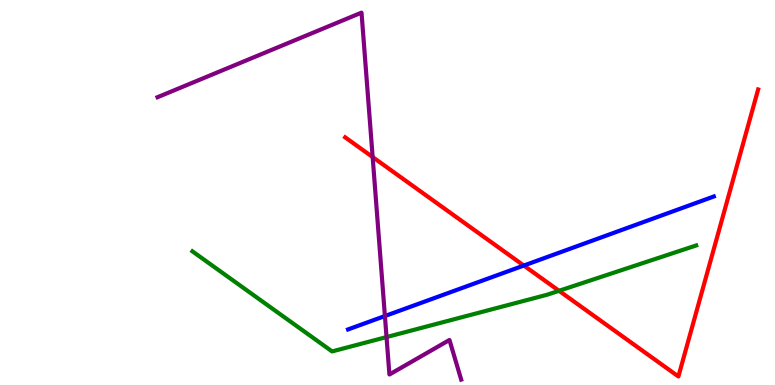[{'lines': ['blue', 'red'], 'intersections': [{'x': 6.76, 'y': 3.1}]}, {'lines': ['green', 'red'], 'intersections': [{'x': 7.21, 'y': 2.45}]}, {'lines': ['purple', 'red'], 'intersections': [{'x': 4.81, 'y': 5.92}]}, {'lines': ['blue', 'green'], 'intersections': []}, {'lines': ['blue', 'purple'], 'intersections': [{'x': 4.97, 'y': 1.79}]}, {'lines': ['green', 'purple'], 'intersections': [{'x': 4.99, 'y': 1.24}]}]